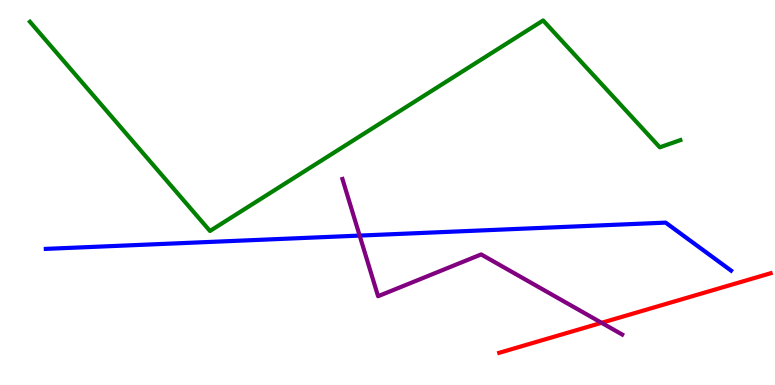[{'lines': ['blue', 'red'], 'intersections': []}, {'lines': ['green', 'red'], 'intersections': []}, {'lines': ['purple', 'red'], 'intersections': [{'x': 7.76, 'y': 1.62}]}, {'lines': ['blue', 'green'], 'intersections': []}, {'lines': ['blue', 'purple'], 'intersections': [{'x': 4.64, 'y': 3.88}]}, {'lines': ['green', 'purple'], 'intersections': []}]